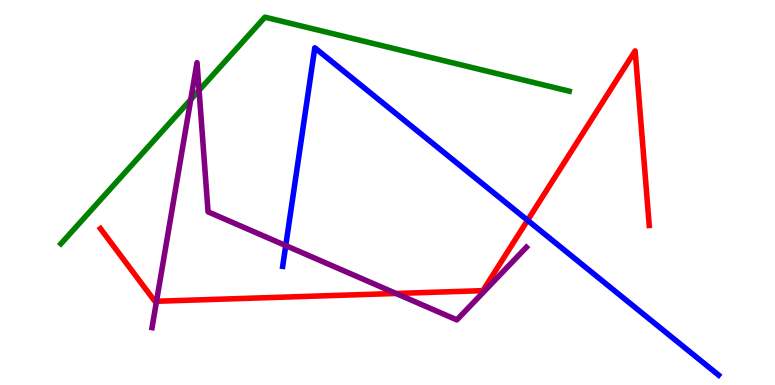[{'lines': ['blue', 'red'], 'intersections': [{'x': 6.81, 'y': 4.28}]}, {'lines': ['green', 'red'], 'intersections': []}, {'lines': ['purple', 'red'], 'intersections': [{'x': 2.02, 'y': 2.17}, {'x': 5.11, 'y': 2.38}]}, {'lines': ['blue', 'green'], 'intersections': []}, {'lines': ['blue', 'purple'], 'intersections': [{'x': 3.69, 'y': 3.62}]}, {'lines': ['green', 'purple'], 'intersections': [{'x': 2.46, 'y': 7.41}, {'x': 2.57, 'y': 7.65}]}]